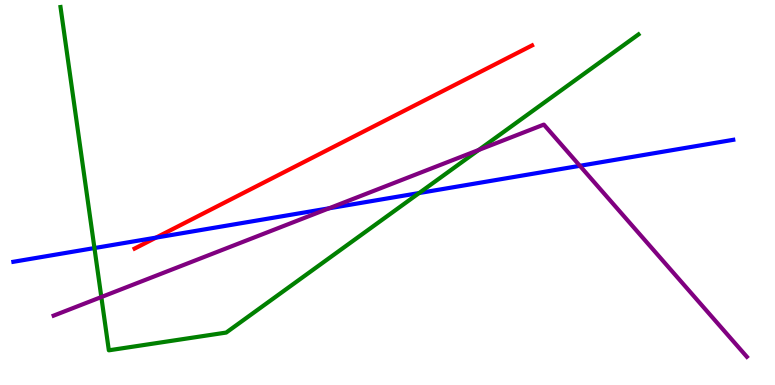[{'lines': ['blue', 'red'], 'intersections': [{'x': 2.01, 'y': 3.83}]}, {'lines': ['green', 'red'], 'intersections': []}, {'lines': ['purple', 'red'], 'intersections': []}, {'lines': ['blue', 'green'], 'intersections': [{'x': 1.22, 'y': 3.56}, {'x': 5.41, 'y': 4.99}]}, {'lines': ['blue', 'purple'], 'intersections': [{'x': 4.25, 'y': 4.59}, {'x': 7.48, 'y': 5.69}]}, {'lines': ['green', 'purple'], 'intersections': [{'x': 1.31, 'y': 2.28}, {'x': 6.18, 'y': 6.1}]}]